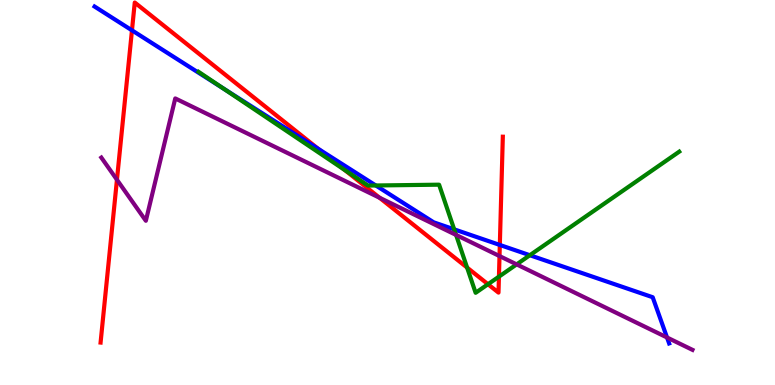[{'lines': ['blue', 'red'], 'intersections': [{'x': 1.7, 'y': 9.21}, {'x': 4.11, 'y': 6.13}, {'x': 6.45, 'y': 3.64}]}, {'lines': ['green', 'red'], 'intersections': [{'x': 4.45, 'y': 5.58}, {'x': 6.03, 'y': 3.05}, {'x': 6.3, 'y': 2.62}, {'x': 6.44, 'y': 2.81}]}, {'lines': ['purple', 'red'], 'intersections': [{'x': 1.51, 'y': 5.33}, {'x': 4.9, 'y': 4.86}, {'x': 6.45, 'y': 3.35}]}, {'lines': ['blue', 'green'], 'intersections': [{'x': 2.88, 'y': 7.7}, {'x': 4.85, 'y': 5.18}, {'x': 5.86, 'y': 4.04}, {'x': 6.84, 'y': 3.37}]}, {'lines': ['blue', 'purple'], 'intersections': [{'x': 8.61, 'y': 1.23}]}, {'lines': ['green', 'purple'], 'intersections': [{'x': 5.88, 'y': 3.9}, {'x': 6.67, 'y': 3.13}]}]